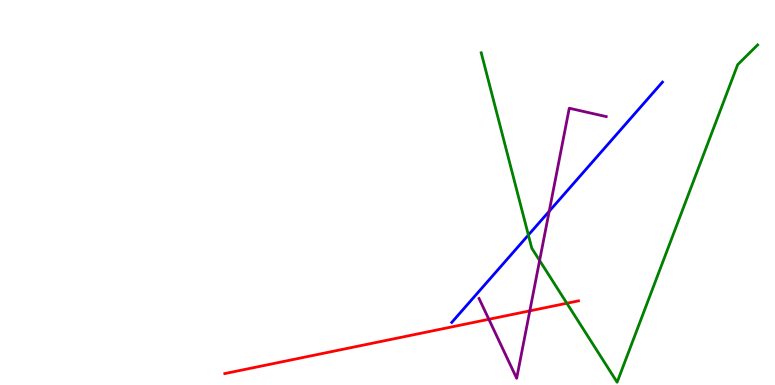[{'lines': ['blue', 'red'], 'intersections': []}, {'lines': ['green', 'red'], 'intersections': [{'x': 7.31, 'y': 2.12}]}, {'lines': ['purple', 'red'], 'intersections': [{'x': 6.31, 'y': 1.71}, {'x': 6.84, 'y': 1.93}]}, {'lines': ['blue', 'green'], 'intersections': [{'x': 6.82, 'y': 3.9}]}, {'lines': ['blue', 'purple'], 'intersections': [{'x': 7.09, 'y': 4.51}]}, {'lines': ['green', 'purple'], 'intersections': [{'x': 6.96, 'y': 3.23}]}]